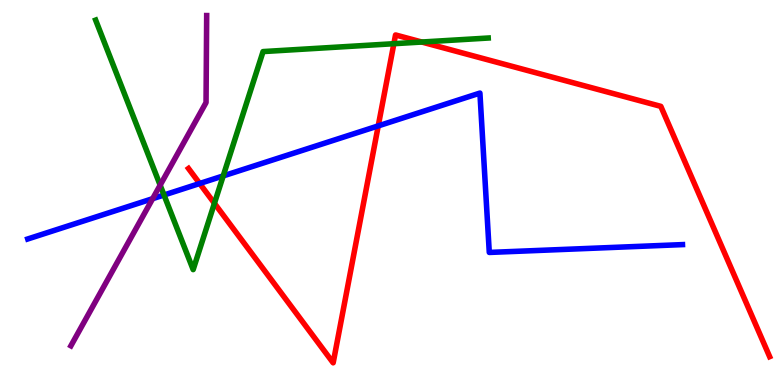[{'lines': ['blue', 'red'], 'intersections': [{'x': 2.58, 'y': 5.23}, {'x': 4.88, 'y': 6.73}]}, {'lines': ['green', 'red'], 'intersections': [{'x': 2.77, 'y': 4.72}, {'x': 5.08, 'y': 8.86}, {'x': 5.44, 'y': 8.91}]}, {'lines': ['purple', 'red'], 'intersections': []}, {'lines': ['blue', 'green'], 'intersections': [{'x': 2.12, 'y': 4.93}, {'x': 2.88, 'y': 5.43}]}, {'lines': ['blue', 'purple'], 'intersections': [{'x': 1.97, 'y': 4.84}]}, {'lines': ['green', 'purple'], 'intersections': [{'x': 2.07, 'y': 5.19}]}]